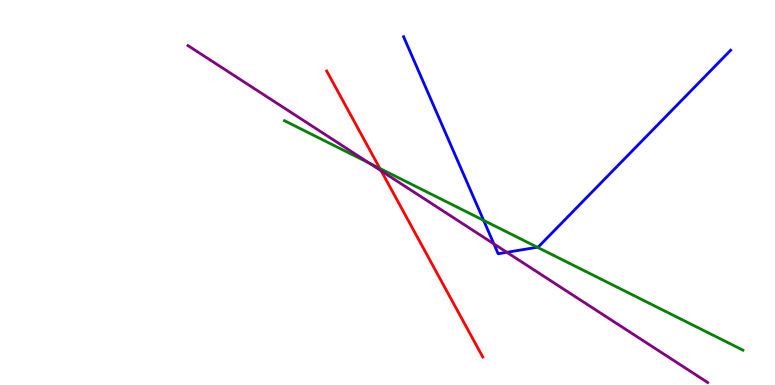[{'lines': ['blue', 'red'], 'intersections': []}, {'lines': ['green', 'red'], 'intersections': [{'x': 4.9, 'y': 5.62}]}, {'lines': ['purple', 'red'], 'intersections': [{'x': 4.92, 'y': 5.56}]}, {'lines': ['blue', 'green'], 'intersections': [{'x': 6.24, 'y': 4.28}, {'x': 6.93, 'y': 3.58}]}, {'lines': ['blue', 'purple'], 'intersections': [{'x': 6.37, 'y': 3.67}, {'x': 6.54, 'y': 3.45}]}, {'lines': ['green', 'purple'], 'intersections': [{'x': 4.77, 'y': 5.76}]}]